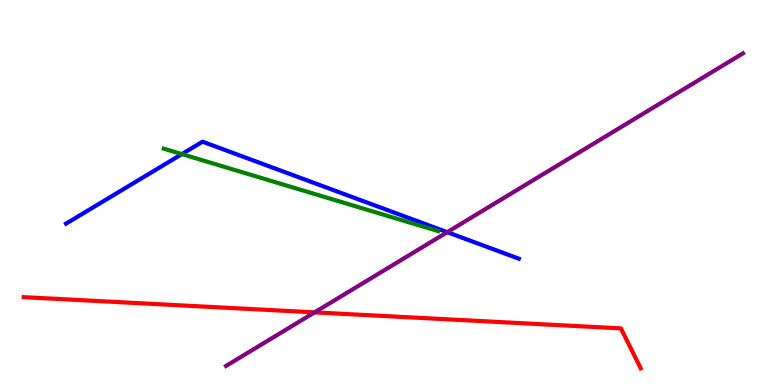[{'lines': ['blue', 'red'], 'intersections': []}, {'lines': ['green', 'red'], 'intersections': []}, {'lines': ['purple', 'red'], 'intersections': [{'x': 4.06, 'y': 1.89}]}, {'lines': ['blue', 'green'], 'intersections': [{'x': 2.35, 'y': 6.0}]}, {'lines': ['blue', 'purple'], 'intersections': [{'x': 5.77, 'y': 3.97}]}, {'lines': ['green', 'purple'], 'intersections': []}]